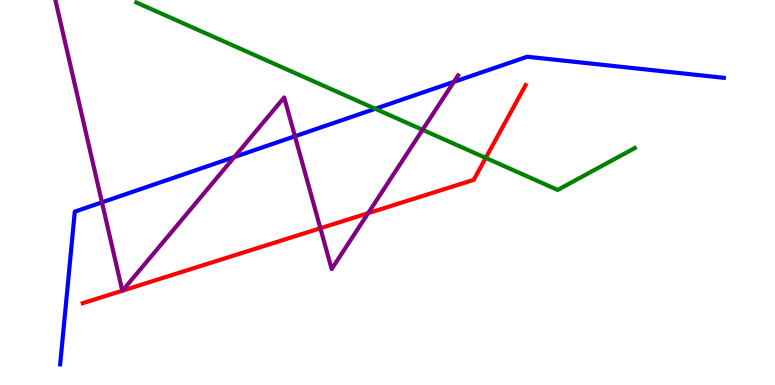[{'lines': ['blue', 'red'], 'intersections': []}, {'lines': ['green', 'red'], 'intersections': [{'x': 6.27, 'y': 5.9}]}, {'lines': ['purple', 'red'], 'intersections': [{'x': 1.58, 'y': 2.45}, {'x': 1.58, 'y': 2.45}, {'x': 4.13, 'y': 4.07}, {'x': 4.75, 'y': 4.46}]}, {'lines': ['blue', 'green'], 'intersections': [{'x': 4.84, 'y': 7.17}]}, {'lines': ['blue', 'purple'], 'intersections': [{'x': 1.32, 'y': 4.74}, {'x': 3.02, 'y': 5.92}, {'x': 3.81, 'y': 6.46}, {'x': 5.86, 'y': 7.87}]}, {'lines': ['green', 'purple'], 'intersections': [{'x': 5.45, 'y': 6.63}]}]